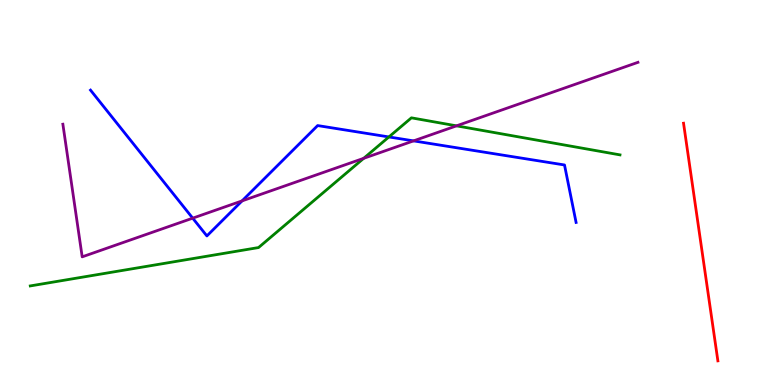[{'lines': ['blue', 'red'], 'intersections': []}, {'lines': ['green', 'red'], 'intersections': []}, {'lines': ['purple', 'red'], 'intersections': []}, {'lines': ['blue', 'green'], 'intersections': [{'x': 5.02, 'y': 6.44}]}, {'lines': ['blue', 'purple'], 'intersections': [{'x': 2.49, 'y': 4.33}, {'x': 3.12, 'y': 4.78}, {'x': 5.34, 'y': 6.34}]}, {'lines': ['green', 'purple'], 'intersections': [{'x': 4.69, 'y': 5.89}, {'x': 5.89, 'y': 6.73}]}]